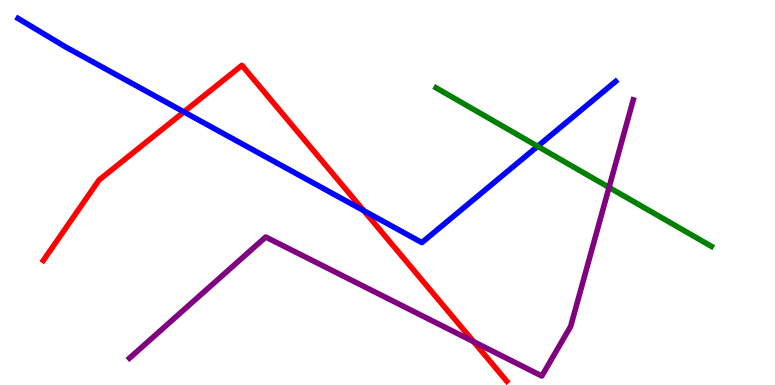[{'lines': ['blue', 'red'], 'intersections': [{'x': 2.37, 'y': 7.09}, {'x': 4.69, 'y': 4.53}]}, {'lines': ['green', 'red'], 'intersections': []}, {'lines': ['purple', 'red'], 'intersections': [{'x': 6.11, 'y': 1.13}]}, {'lines': ['blue', 'green'], 'intersections': [{'x': 6.94, 'y': 6.2}]}, {'lines': ['blue', 'purple'], 'intersections': []}, {'lines': ['green', 'purple'], 'intersections': [{'x': 7.86, 'y': 5.13}]}]